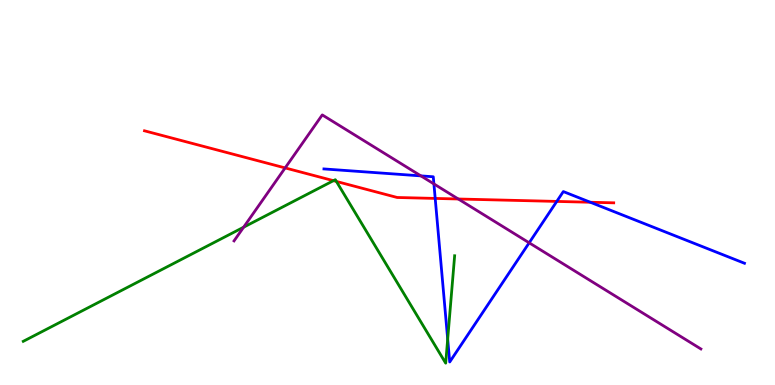[{'lines': ['blue', 'red'], 'intersections': [{'x': 5.62, 'y': 4.85}, {'x': 7.18, 'y': 4.77}, {'x': 7.62, 'y': 4.75}]}, {'lines': ['green', 'red'], 'intersections': [{'x': 4.3, 'y': 5.31}, {'x': 4.34, 'y': 5.29}]}, {'lines': ['purple', 'red'], 'intersections': [{'x': 3.68, 'y': 5.64}, {'x': 5.91, 'y': 4.83}]}, {'lines': ['blue', 'green'], 'intersections': [{'x': 5.78, 'y': 1.19}]}, {'lines': ['blue', 'purple'], 'intersections': [{'x': 5.43, 'y': 5.43}, {'x': 5.6, 'y': 5.22}, {'x': 6.83, 'y': 3.69}]}, {'lines': ['green', 'purple'], 'intersections': [{'x': 3.14, 'y': 4.1}]}]